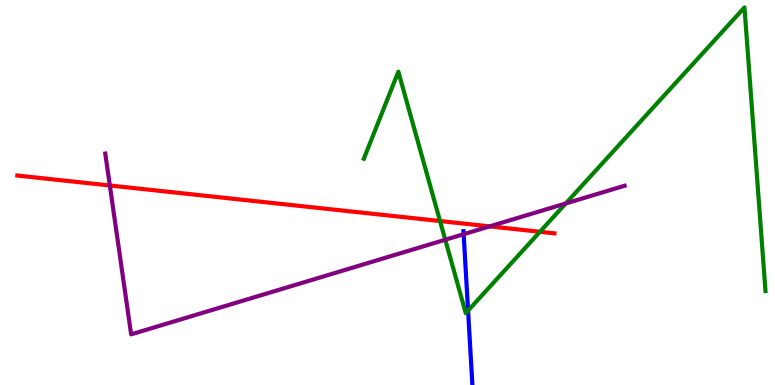[{'lines': ['blue', 'red'], 'intersections': []}, {'lines': ['green', 'red'], 'intersections': [{'x': 5.68, 'y': 4.26}, {'x': 6.97, 'y': 3.98}]}, {'lines': ['purple', 'red'], 'intersections': [{'x': 1.42, 'y': 5.18}, {'x': 6.32, 'y': 4.12}]}, {'lines': ['blue', 'green'], 'intersections': [{'x': 6.04, 'y': 1.93}]}, {'lines': ['blue', 'purple'], 'intersections': [{'x': 5.98, 'y': 3.92}]}, {'lines': ['green', 'purple'], 'intersections': [{'x': 5.75, 'y': 3.77}, {'x': 7.3, 'y': 4.72}]}]